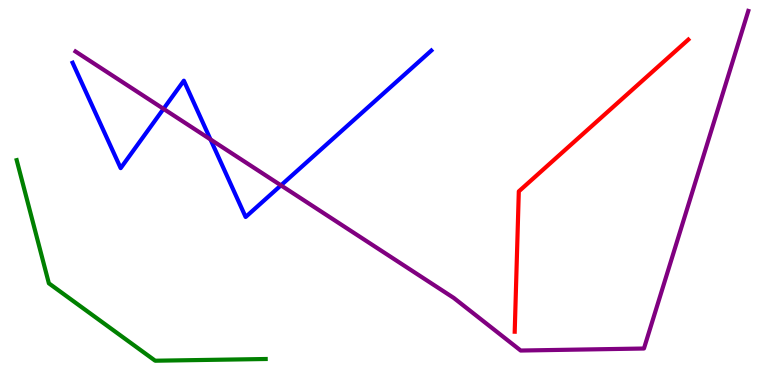[{'lines': ['blue', 'red'], 'intersections': []}, {'lines': ['green', 'red'], 'intersections': []}, {'lines': ['purple', 'red'], 'intersections': []}, {'lines': ['blue', 'green'], 'intersections': []}, {'lines': ['blue', 'purple'], 'intersections': [{'x': 2.11, 'y': 7.17}, {'x': 2.72, 'y': 6.38}, {'x': 3.63, 'y': 5.19}]}, {'lines': ['green', 'purple'], 'intersections': []}]